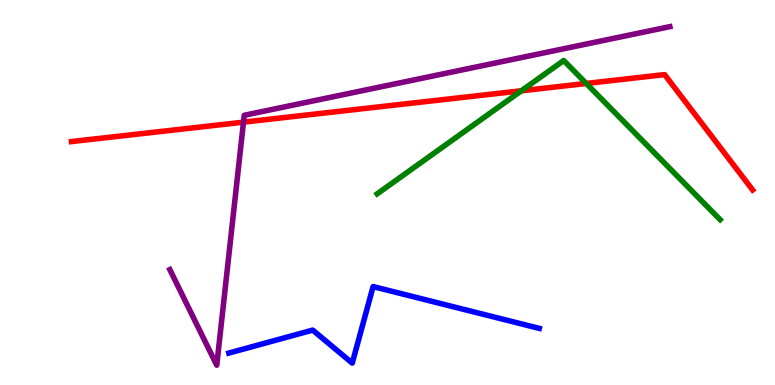[{'lines': ['blue', 'red'], 'intersections': []}, {'lines': ['green', 'red'], 'intersections': [{'x': 6.73, 'y': 7.64}, {'x': 7.56, 'y': 7.83}]}, {'lines': ['purple', 'red'], 'intersections': [{'x': 3.14, 'y': 6.83}]}, {'lines': ['blue', 'green'], 'intersections': []}, {'lines': ['blue', 'purple'], 'intersections': []}, {'lines': ['green', 'purple'], 'intersections': []}]